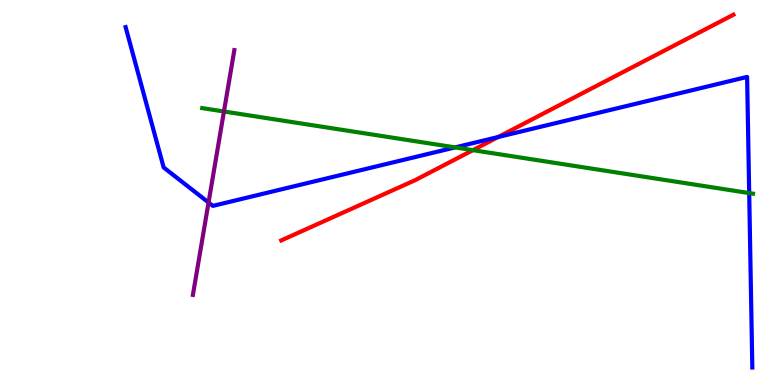[{'lines': ['blue', 'red'], 'intersections': [{'x': 6.43, 'y': 6.44}]}, {'lines': ['green', 'red'], 'intersections': [{'x': 6.1, 'y': 6.1}]}, {'lines': ['purple', 'red'], 'intersections': []}, {'lines': ['blue', 'green'], 'intersections': [{'x': 5.87, 'y': 6.17}, {'x': 9.67, 'y': 4.99}]}, {'lines': ['blue', 'purple'], 'intersections': [{'x': 2.69, 'y': 4.74}]}, {'lines': ['green', 'purple'], 'intersections': [{'x': 2.89, 'y': 7.1}]}]